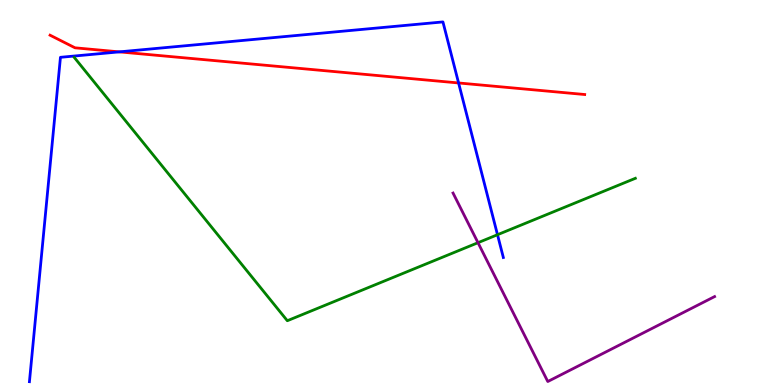[{'lines': ['blue', 'red'], 'intersections': [{'x': 1.54, 'y': 8.65}, {'x': 5.92, 'y': 7.85}]}, {'lines': ['green', 'red'], 'intersections': []}, {'lines': ['purple', 'red'], 'intersections': []}, {'lines': ['blue', 'green'], 'intersections': [{'x': 6.42, 'y': 3.9}]}, {'lines': ['blue', 'purple'], 'intersections': []}, {'lines': ['green', 'purple'], 'intersections': [{'x': 6.17, 'y': 3.7}]}]